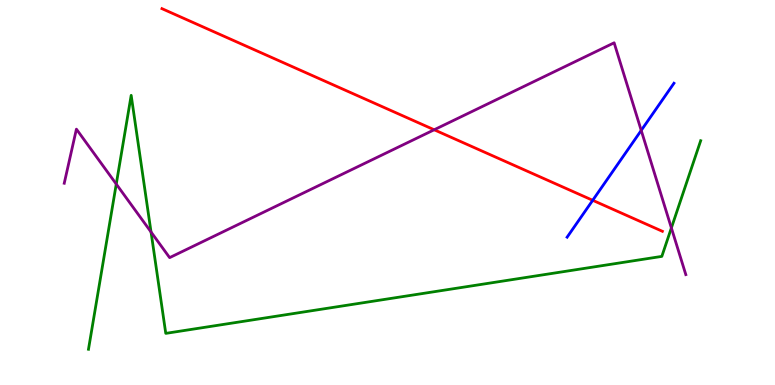[{'lines': ['blue', 'red'], 'intersections': [{'x': 7.65, 'y': 4.8}]}, {'lines': ['green', 'red'], 'intersections': []}, {'lines': ['purple', 'red'], 'intersections': [{'x': 5.6, 'y': 6.63}]}, {'lines': ['blue', 'green'], 'intersections': []}, {'lines': ['blue', 'purple'], 'intersections': [{'x': 8.27, 'y': 6.61}]}, {'lines': ['green', 'purple'], 'intersections': [{'x': 1.5, 'y': 5.22}, {'x': 1.95, 'y': 3.97}, {'x': 8.66, 'y': 4.08}]}]